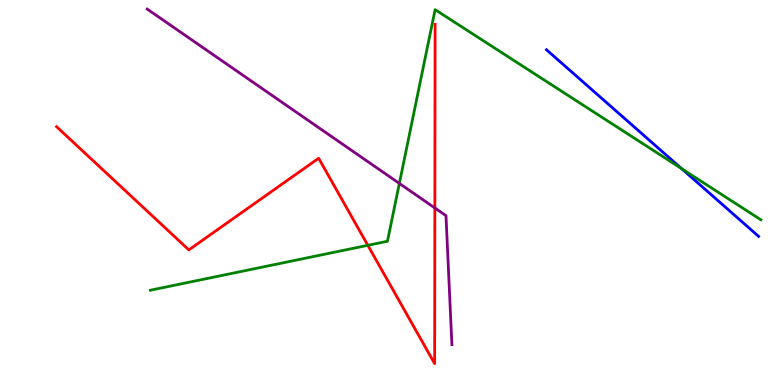[{'lines': ['blue', 'red'], 'intersections': []}, {'lines': ['green', 'red'], 'intersections': [{'x': 4.75, 'y': 3.63}]}, {'lines': ['purple', 'red'], 'intersections': [{'x': 5.61, 'y': 4.6}]}, {'lines': ['blue', 'green'], 'intersections': [{'x': 8.8, 'y': 5.62}]}, {'lines': ['blue', 'purple'], 'intersections': []}, {'lines': ['green', 'purple'], 'intersections': [{'x': 5.15, 'y': 5.24}]}]